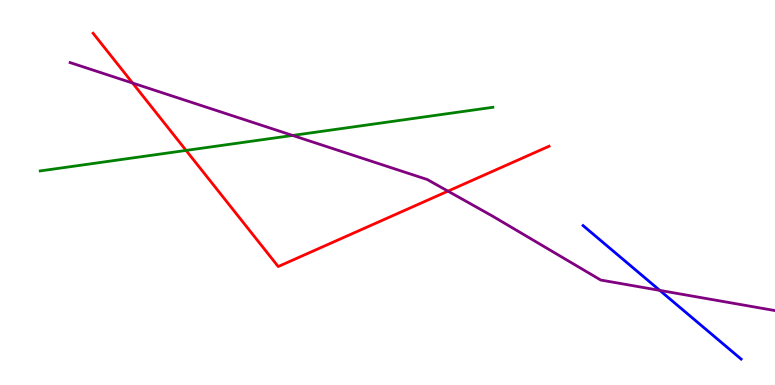[{'lines': ['blue', 'red'], 'intersections': []}, {'lines': ['green', 'red'], 'intersections': [{'x': 2.4, 'y': 6.09}]}, {'lines': ['purple', 'red'], 'intersections': [{'x': 1.71, 'y': 7.84}, {'x': 5.78, 'y': 5.04}]}, {'lines': ['blue', 'green'], 'intersections': []}, {'lines': ['blue', 'purple'], 'intersections': [{'x': 8.51, 'y': 2.46}]}, {'lines': ['green', 'purple'], 'intersections': [{'x': 3.78, 'y': 6.48}]}]